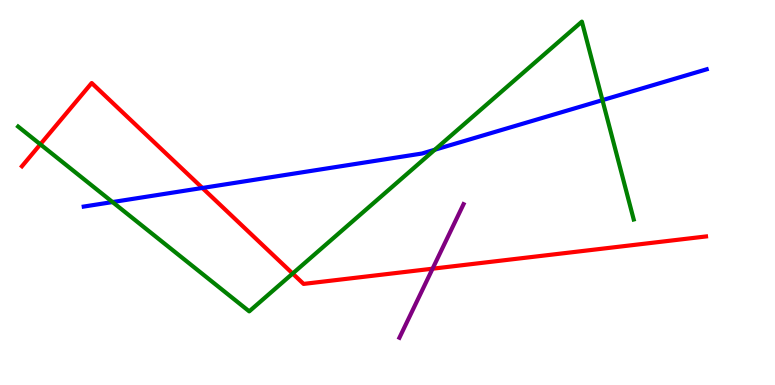[{'lines': ['blue', 'red'], 'intersections': [{'x': 2.61, 'y': 5.12}]}, {'lines': ['green', 'red'], 'intersections': [{'x': 0.52, 'y': 6.25}, {'x': 3.78, 'y': 2.9}]}, {'lines': ['purple', 'red'], 'intersections': [{'x': 5.58, 'y': 3.02}]}, {'lines': ['blue', 'green'], 'intersections': [{'x': 1.45, 'y': 4.75}, {'x': 5.61, 'y': 6.11}, {'x': 7.77, 'y': 7.4}]}, {'lines': ['blue', 'purple'], 'intersections': []}, {'lines': ['green', 'purple'], 'intersections': []}]